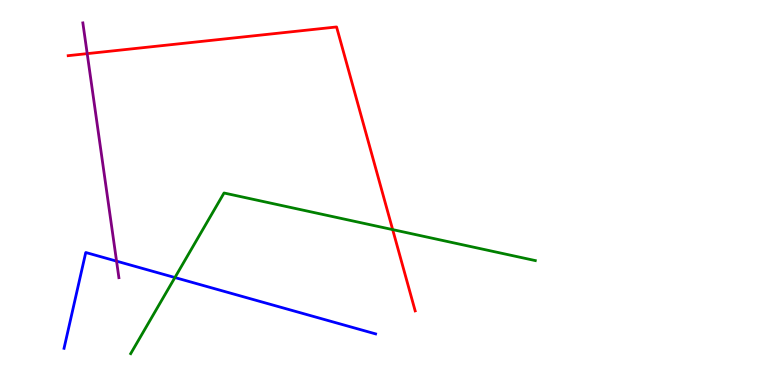[{'lines': ['blue', 'red'], 'intersections': []}, {'lines': ['green', 'red'], 'intersections': [{'x': 5.07, 'y': 4.04}]}, {'lines': ['purple', 'red'], 'intersections': [{'x': 1.13, 'y': 8.61}]}, {'lines': ['blue', 'green'], 'intersections': [{'x': 2.26, 'y': 2.79}]}, {'lines': ['blue', 'purple'], 'intersections': [{'x': 1.5, 'y': 3.22}]}, {'lines': ['green', 'purple'], 'intersections': []}]